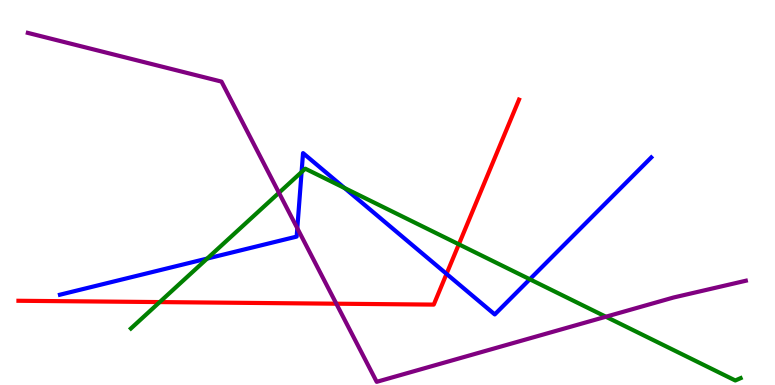[{'lines': ['blue', 'red'], 'intersections': [{'x': 5.76, 'y': 2.89}]}, {'lines': ['green', 'red'], 'intersections': [{'x': 2.06, 'y': 2.15}, {'x': 5.92, 'y': 3.65}]}, {'lines': ['purple', 'red'], 'intersections': [{'x': 4.34, 'y': 2.11}]}, {'lines': ['blue', 'green'], 'intersections': [{'x': 2.67, 'y': 3.28}, {'x': 3.89, 'y': 5.53}, {'x': 4.44, 'y': 5.12}, {'x': 6.84, 'y': 2.75}]}, {'lines': ['blue', 'purple'], 'intersections': [{'x': 3.84, 'y': 4.07}]}, {'lines': ['green', 'purple'], 'intersections': [{'x': 3.6, 'y': 4.99}, {'x': 7.82, 'y': 1.77}]}]